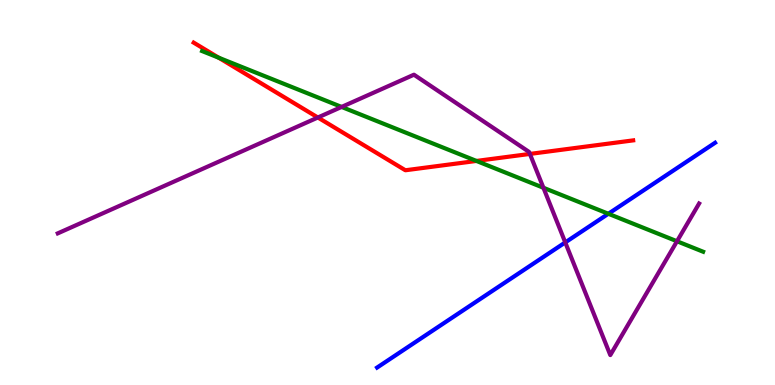[{'lines': ['blue', 'red'], 'intersections': []}, {'lines': ['green', 'red'], 'intersections': [{'x': 2.82, 'y': 8.5}, {'x': 6.15, 'y': 5.82}]}, {'lines': ['purple', 'red'], 'intersections': [{'x': 4.1, 'y': 6.95}, {'x': 6.84, 'y': 6.0}]}, {'lines': ['blue', 'green'], 'intersections': [{'x': 7.85, 'y': 4.45}]}, {'lines': ['blue', 'purple'], 'intersections': [{'x': 7.29, 'y': 3.7}]}, {'lines': ['green', 'purple'], 'intersections': [{'x': 4.41, 'y': 7.22}, {'x': 7.01, 'y': 5.12}, {'x': 8.74, 'y': 3.73}]}]